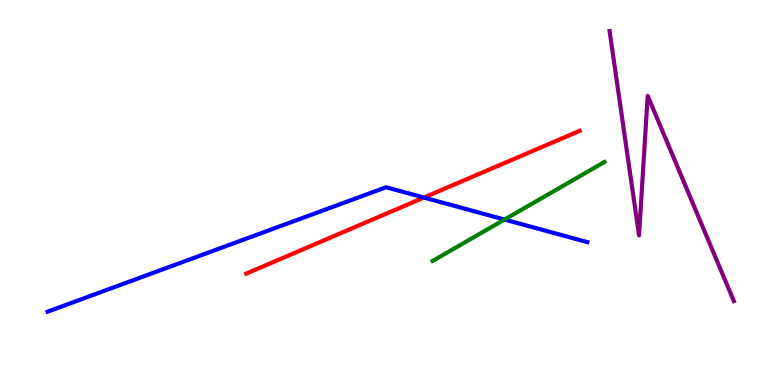[{'lines': ['blue', 'red'], 'intersections': [{'x': 5.47, 'y': 4.87}]}, {'lines': ['green', 'red'], 'intersections': []}, {'lines': ['purple', 'red'], 'intersections': []}, {'lines': ['blue', 'green'], 'intersections': [{'x': 6.51, 'y': 4.3}]}, {'lines': ['blue', 'purple'], 'intersections': []}, {'lines': ['green', 'purple'], 'intersections': []}]